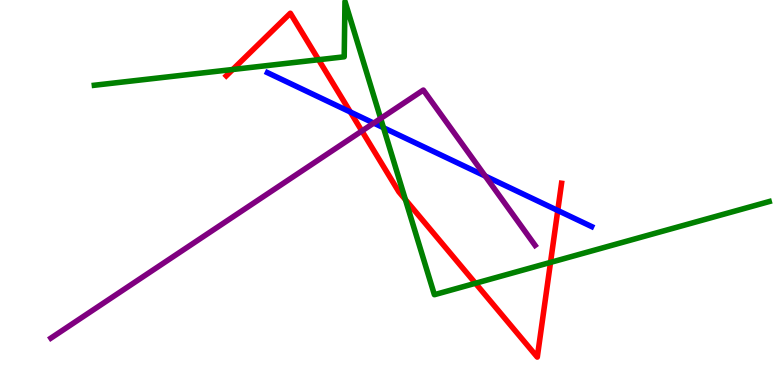[{'lines': ['blue', 'red'], 'intersections': [{'x': 4.52, 'y': 7.09}, {'x': 7.2, 'y': 4.53}]}, {'lines': ['green', 'red'], 'intersections': [{'x': 3.0, 'y': 8.19}, {'x': 4.11, 'y': 8.45}, {'x': 5.23, 'y': 4.82}, {'x': 6.13, 'y': 2.64}, {'x': 7.1, 'y': 3.18}]}, {'lines': ['purple', 'red'], 'intersections': [{'x': 4.67, 'y': 6.6}]}, {'lines': ['blue', 'green'], 'intersections': [{'x': 4.95, 'y': 6.68}]}, {'lines': ['blue', 'purple'], 'intersections': [{'x': 4.82, 'y': 6.8}, {'x': 6.26, 'y': 5.43}]}, {'lines': ['green', 'purple'], 'intersections': [{'x': 4.91, 'y': 6.92}]}]